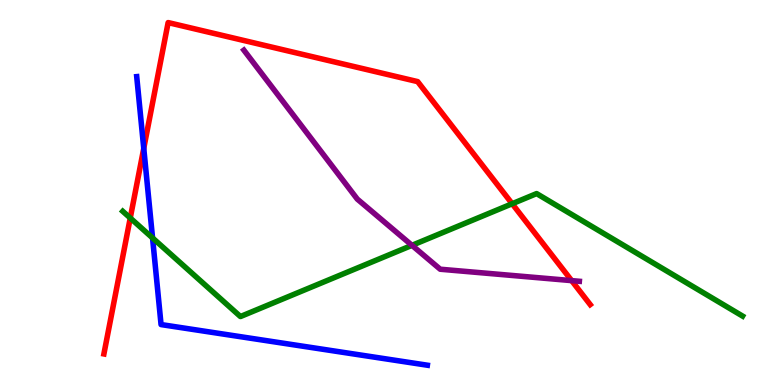[{'lines': ['blue', 'red'], 'intersections': [{'x': 1.85, 'y': 6.15}]}, {'lines': ['green', 'red'], 'intersections': [{'x': 1.68, 'y': 4.34}, {'x': 6.61, 'y': 4.71}]}, {'lines': ['purple', 'red'], 'intersections': [{'x': 7.38, 'y': 2.71}]}, {'lines': ['blue', 'green'], 'intersections': [{'x': 1.97, 'y': 3.82}]}, {'lines': ['blue', 'purple'], 'intersections': []}, {'lines': ['green', 'purple'], 'intersections': [{'x': 5.32, 'y': 3.63}]}]